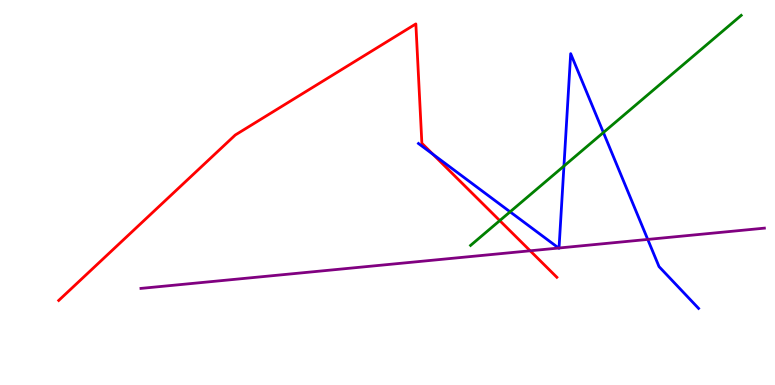[{'lines': ['blue', 'red'], 'intersections': [{'x': 5.59, 'y': 5.99}]}, {'lines': ['green', 'red'], 'intersections': [{'x': 6.45, 'y': 4.27}]}, {'lines': ['purple', 'red'], 'intersections': [{'x': 6.84, 'y': 3.49}]}, {'lines': ['blue', 'green'], 'intersections': [{'x': 6.58, 'y': 4.5}, {'x': 7.28, 'y': 5.69}, {'x': 7.79, 'y': 6.56}]}, {'lines': ['blue', 'purple'], 'intersections': [{'x': 7.21, 'y': 3.56}, {'x': 7.21, 'y': 3.56}, {'x': 8.36, 'y': 3.78}]}, {'lines': ['green', 'purple'], 'intersections': []}]